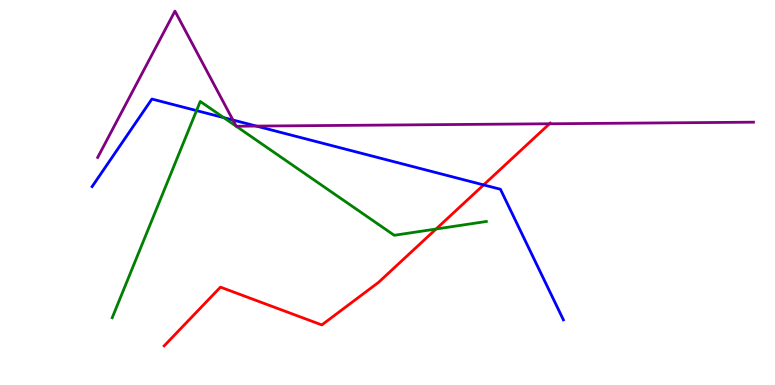[{'lines': ['blue', 'red'], 'intersections': [{'x': 6.24, 'y': 5.2}]}, {'lines': ['green', 'red'], 'intersections': [{'x': 5.63, 'y': 4.05}]}, {'lines': ['purple', 'red'], 'intersections': [{'x': 7.09, 'y': 6.79}]}, {'lines': ['blue', 'green'], 'intersections': [{'x': 2.54, 'y': 7.13}, {'x': 2.89, 'y': 6.94}]}, {'lines': ['blue', 'purple'], 'intersections': [{'x': 3.01, 'y': 6.88}, {'x': 3.31, 'y': 6.73}]}, {'lines': ['green', 'purple'], 'intersections': []}]